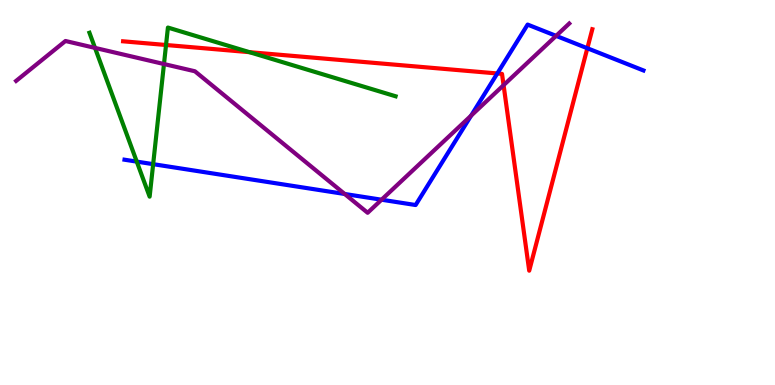[{'lines': ['blue', 'red'], 'intersections': [{'x': 6.42, 'y': 8.09}, {'x': 7.58, 'y': 8.75}]}, {'lines': ['green', 'red'], 'intersections': [{'x': 2.14, 'y': 8.83}, {'x': 3.22, 'y': 8.65}]}, {'lines': ['purple', 'red'], 'intersections': [{'x': 6.5, 'y': 7.79}]}, {'lines': ['blue', 'green'], 'intersections': [{'x': 1.76, 'y': 5.8}, {'x': 1.98, 'y': 5.74}]}, {'lines': ['blue', 'purple'], 'intersections': [{'x': 4.45, 'y': 4.96}, {'x': 4.92, 'y': 4.81}, {'x': 6.08, 'y': 7.0}, {'x': 7.18, 'y': 9.07}]}, {'lines': ['green', 'purple'], 'intersections': [{'x': 1.23, 'y': 8.76}, {'x': 2.12, 'y': 8.34}]}]